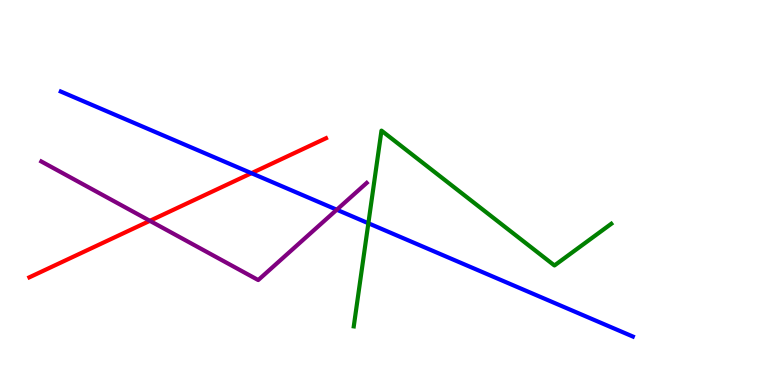[{'lines': ['blue', 'red'], 'intersections': [{'x': 3.24, 'y': 5.5}]}, {'lines': ['green', 'red'], 'intersections': []}, {'lines': ['purple', 'red'], 'intersections': [{'x': 1.93, 'y': 4.26}]}, {'lines': ['blue', 'green'], 'intersections': [{'x': 4.75, 'y': 4.2}]}, {'lines': ['blue', 'purple'], 'intersections': [{'x': 4.35, 'y': 4.55}]}, {'lines': ['green', 'purple'], 'intersections': []}]